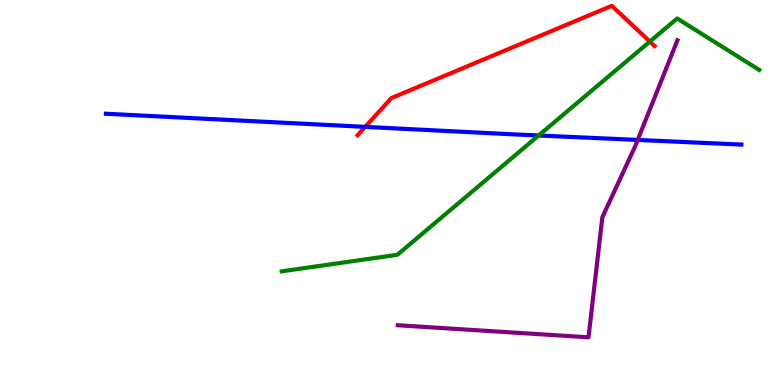[{'lines': ['blue', 'red'], 'intersections': [{'x': 4.71, 'y': 6.7}]}, {'lines': ['green', 'red'], 'intersections': [{'x': 8.38, 'y': 8.92}]}, {'lines': ['purple', 'red'], 'intersections': []}, {'lines': ['blue', 'green'], 'intersections': [{'x': 6.95, 'y': 6.48}]}, {'lines': ['blue', 'purple'], 'intersections': [{'x': 8.23, 'y': 6.37}]}, {'lines': ['green', 'purple'], 'intersections': []}]